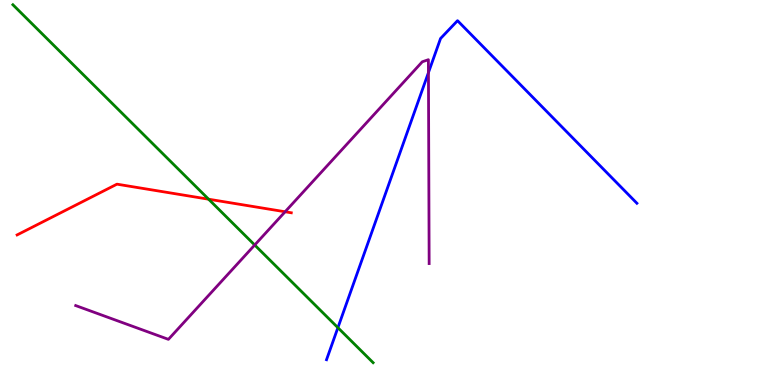[{'lines': ['blue', 'red'], 'intersections': []}, {'lines': ['green', 'red'], 'intersections': [{'x': 2.69, 'y': 4.83}]}, {'lines': ['purple', 'red'], 'intersections': [{'x': 3.68, 'y': 4.5}]}, {'lines': ['blue', 'green'], 'intersections': [{'x': 4.36, 'y': 1.49}]}, {'lines': ['blue', 'purple'], 'intersections': [{'x': 5.53, 'y': 8.11}]}, {'lines': ['green', 'purple'], 'intersections': [{'x': 3.29, 'y': 3.64}]}]